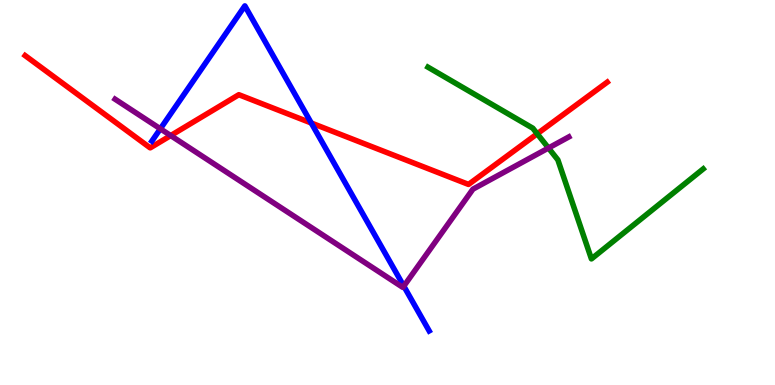[{'lines': ['blue', 'red'], 'intersections': [{'x': 4.02, 'y': 6.81}]}, {'lines': ['green', 'red'], 'intersections': [{'x': 6.93, 'y': 6.53}]}, {'lines': ['purple', 'red'], 'intersections': [{'x': 2.2, 'y': 6.48}]}, {'lines': ['blue', 'green'], 'intersections': []}, {'lines': ['blue', 'purple'], 'intersections': [{'x': 2.07, 'y': 6.65}, {'x': 5.21, 'y': 2.57}]}, {'lines': ['green', 'purple'], 'intersections': [{'x': 7.08, 'y': 6.16}]}]